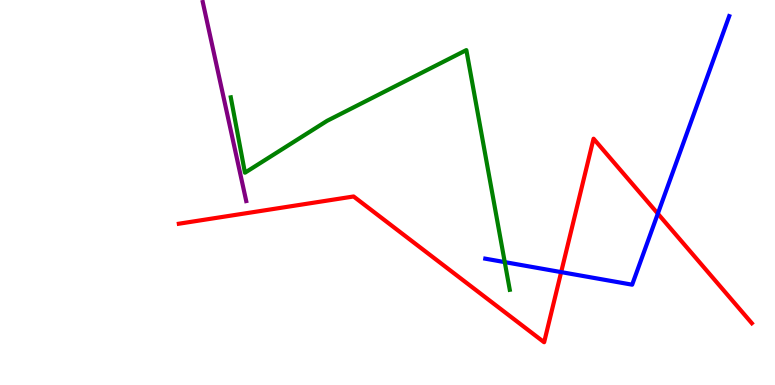[{'lines': ['blue', 'red'], 'intersections': [{'x': 7.24, 'y': 2.93}, {'x': 8.49, 'y': 4.45}]}, {'lines': ['green', 'red'], 'intersections': []}, {'lines': ['purple', 'red'], 'intersections': []}, {'lines': ['blue', 'green'], 'intersections': [{'x': 6.51, 'y': 3.19}]}, {'lines': ['blue', 'purple'], 'intersections': []}, {'lines': ['green', 'purple'], 'intersections': []}]